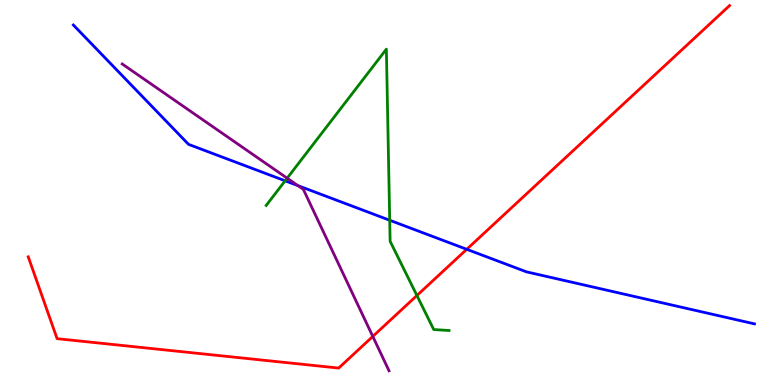[{'lines': ['blue', 'red'], 'intersections': [{'x': 6.02, 'y': 3.52}]}, {'lines': ['green', 'red'], 'intersections': [{'x': 5.38, 'y': 2.32}]}, {'lines': ['purple', 'red'], 'intersections': [{'x': 4.81, 'y': 1.26}]}, {'lines': ['blue', 'green'], 'intersections': [{'x': 3.68, 'y': 5.3}, {'x': 5.03, 'y': 4.28}]}, {'lines': ['blue', 'purple'], 'intersections': [{'x': 3.84, 'y': 5.18}]}, {'lines': ['green', 'purple'], 'intersections': [{'x': 3.71, 'y': 5.37}]}]